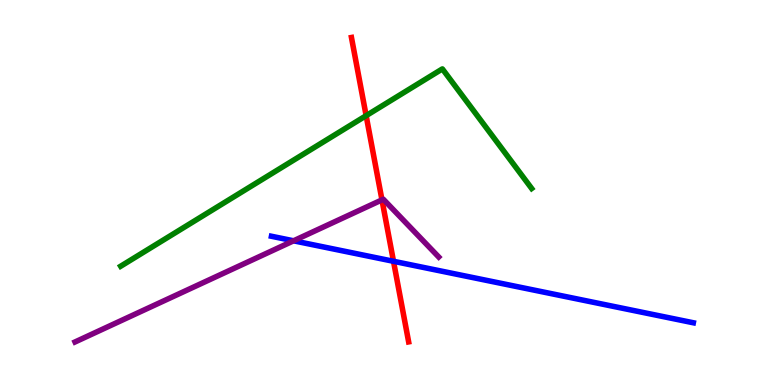[{'lines': ['blue', 'red'], 'intersections': [{'x': 5.08, 'y': 3.21}]}, {'lines': ['green', 'red'], 'intersections': [{'x': 4.72, 'y': 7.0}]}, {'lines': ['purple', 'red'], 'intersections': [{'x': 4.93, 'y': 4.81}]}, {'lines': ['blue', 'green'], 'intersections': []}, {'lines': ['blue', 'purple'], 'intersections': [{'x': 3.79, 'y': 3.75}]}, {'lines': ['green', 'purple'], 'intersections': []}]